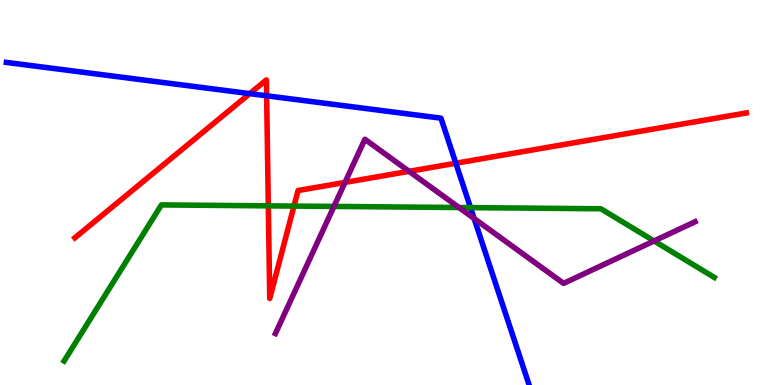[{'lines': ['blue', 'red'], 'intersections': [{'x': 3.22, 'y': 7.57}, {'x': 3.44, 'y': 7.51}, {'x': 5.88, 'y': 5.76}]}, {'lines': ['green', 'red'], 'intersections': [{'x': 3.46, 'y': 4.65}, {'x': 3.79, 'y': 4.65}]}, {'lines': ['purple', 'red'], 'intersections': [{'x': 4.45, 'y': 5.26}, {'x': 5.28, 'y': 5.55}]}, {'lines': ['blue', 'green'], 'intersections': [{'x': 6.07, 'y': 4.61}]}, {'lines': ['blue', 'purple'], 'intersections': [{'x': 6.12, 'y': 4.32}]}, {'lines': ['green', 'purple'], 'intersections': [{'x': 4.31, 'y': 4.64}, {'x': 5.92, 'y': 4.61}, {'x': 8.44, 'y': 3.74}]}]